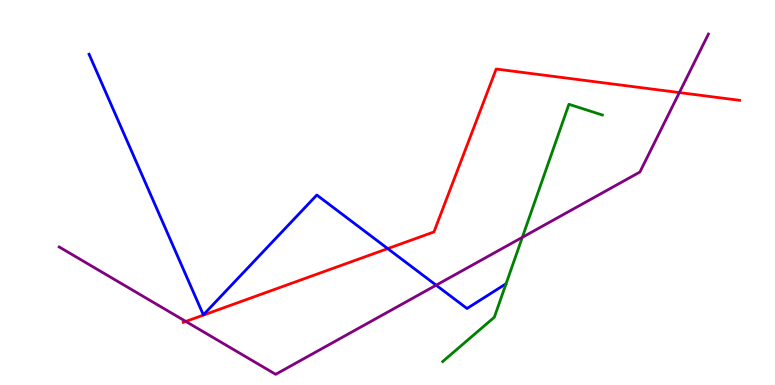[{'lines': ['blue', 'red'], 'intersections': [{'x': 5.0, 'y': 3.54}]}, {'lines': ['green', 'red'], 'intersections': []}, {'lines': ['purple', 'red'], 'intersections': [{'x': 2.4, 'y': 1.65}, {'x': 8.77, 'y': 7.6}]}, {'lines': ['blue', 'green'], 'intersections': []}, {'lines': ['blue', 'purple'], 'intersections': [{'x': 5.63, 'y': 2.59}]}, {'lines': ['green', 'purple'], 'intersections': [{'x': 6.74, 'y': 3.84}]}]